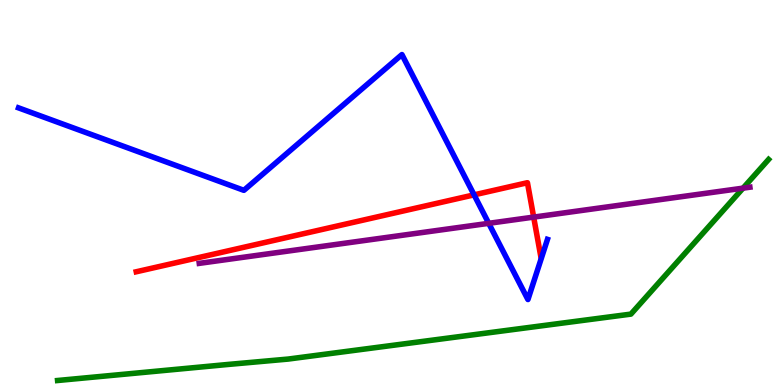[{'lines': ['blue', 'red'], 'intersections': [{'x': 6.12, 'y': 4.94}]}, {'lines': ['green', 'red'], 'intersections': []}, {'lines': ['purple', 'red'], 'intersections': [{'x': 6.89, 'y': 4.36}]}, {'lines': ['blue', 'green'], 'intersections': []}, {'lines': ['blue', 'purple'], 'intersections': [{'x': 6.31, 'y': 4.2}]}, {'lines': ['green', 'purple'], 'intersections': [{'x': 9.59, 'y': 5.11}]}]